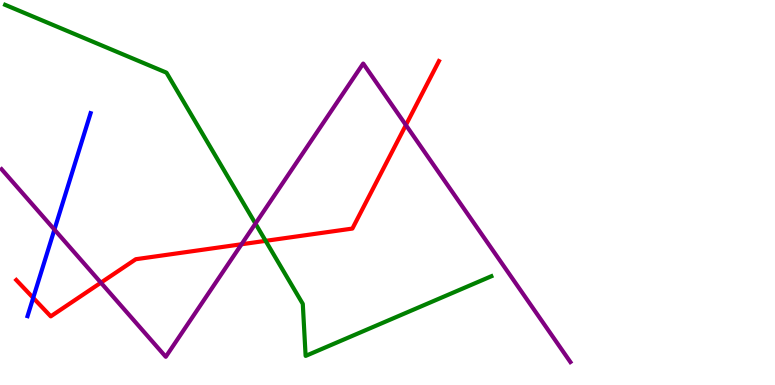[{'lines': ['blue', 'red'], 'intersections': [{'x': 0.428, 'y': 2.26}]}, {'lines': ['green', 'red'], 'intersections': [{'x': 3.43, 'y': 3.74}]}, {'lines': ['purple', 'red'], 'intersections': [{'x': 1.3, 'y': 2.66}, {'x': 3.12, 'y': 3.66}, {'x': 5.24, 'y': 6.75}]}, {'lines': ['blue', 'green'], 'intersections': []}, {'lines': ['blue', 'purple'], 'intersections': [{'x': 0.702, 'y': 4.04}]}, {'lines': ['green', 'purple'], 'intersections': [{'x': 3.3, 'y': 4.19}]}]